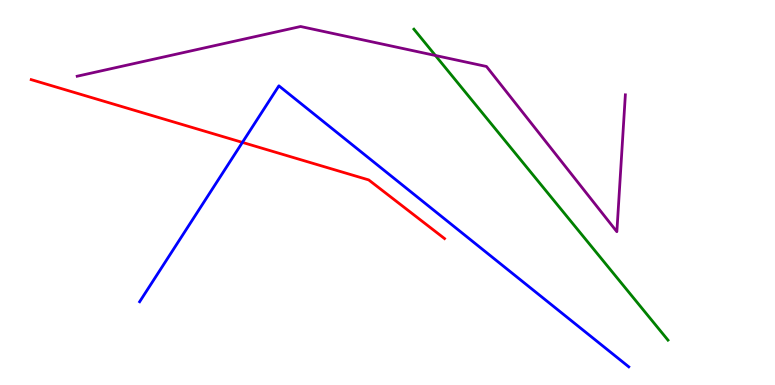[{'lines': ['blue', 'red'], 'intersections': [{'x': 3.13, 'y': 6.3}]}, {'lines': ['green', 'red'], 'intersections': []}, {'lines': ['purple', 'red'], 'intersections': []}, {'lines': ['blue', 'green'], 'intersections': []}, {'lines': ['blue', 'purple'], 'intersections': []}, {'lines': ['green', 'purple'], 'intersections': [{'x': 5.62, 'y': 8.56}]}]